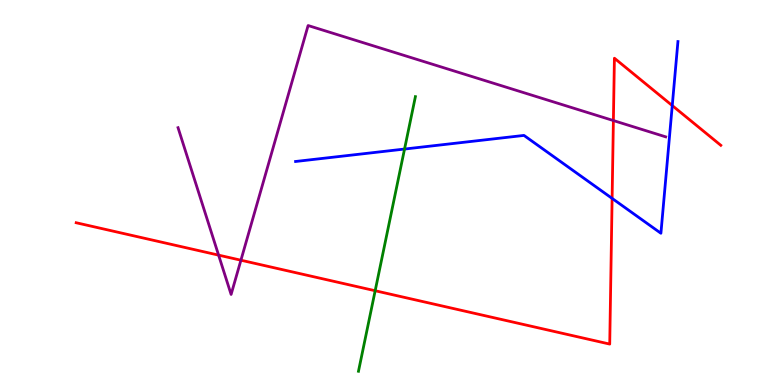[{'lines': ['blue', 'red'], 'intersections': [{'x': 7.9, 'y': 4.85}, {'x': 8.67, 'y': 7.26}]}, {'lines': ['green', 'red'], 'intersections': [{'x': 4.84, 'y': 2.45}]}, {'lines': ['purple', 'red'], 'intersections': [{'x': 2.82, 'y': 3.37}, {'x': 3.11, 'y': 3.24}, {'x': 7.91, 'y': 6.87}]}, {'lines': ['blue', 'green'], 'intersections': [{'x': 5.22, 'y': 6.13}]}, {'lines': ['blue', 'purple'], 'intersections': []}, {'lines': ['green', 'purple'], 'intersections': []}]